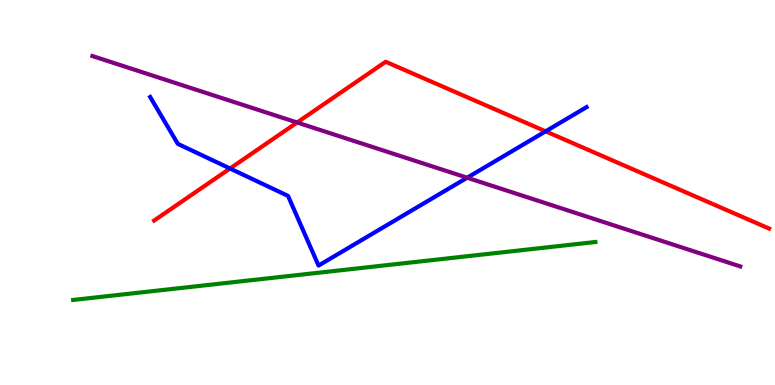[{'lines': ['blue', 'red'], 'intersections': [{'x': 2.97, 'y': 5.62}, {'x': 7.04, 'y': 6.59}]}, {'lines': ['green', 'red'], 'intersections': []}, {'lines': ['purple', 'red'], 'intersections': [{'x': 3.83, 'y': 6.82}]}, {'lines': ['blue', 'green'], 'intersections': []}, {'lines': ['blue', 'purple'], 'intersections': [{'x': 6.03, 'y': 5.38}]}, {'lines': ['green', 'purple'], 'intersections': []}]